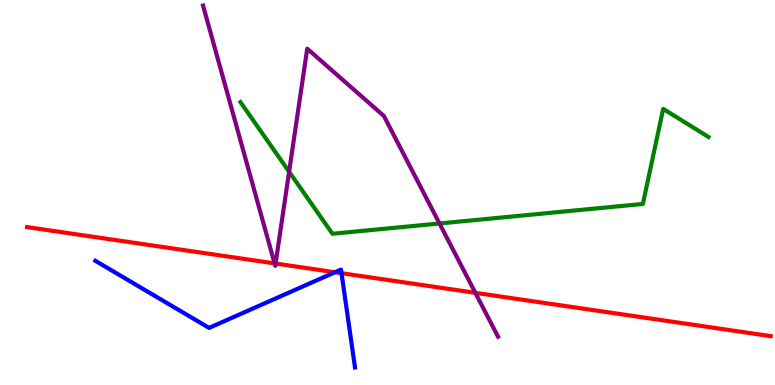[{'lines': ['blue', 'red'], 'intersections': [{'x': 4.32, 'y': 2.93}, {'x': 4.41, 'y': 2.9}]}, {'lines': ['green', 'red'], 'intersections': []}, {'lines': ['purple', 'red'], 'intersections': [{'x': 3.54, 'y': 3.16}, {'x': 3.56, 'y': 3.15}, {'x': 6.13, 'y': 2.39}]}, {'lines': ['blue', 'green'], 'intersections': []}, {'lines': ['blue', 'purple'], 'intersections': []}, {'lines': ['green', 'purple'], 'intersections': [{'x': 3.73, 'y': 5.54}, {'x': 5.67, 'y': 4.2}]}]